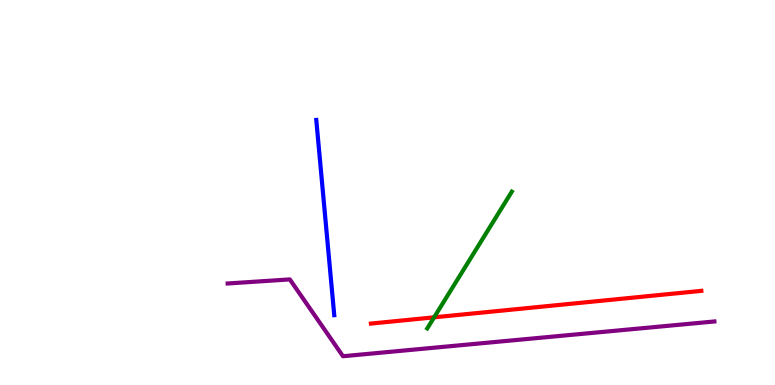[{'lines': ['blue', 'red'], 'intersections': []}, {'lines': ['green', 'red'], 'intersections': [{'x': 5.6, 'y': 1.76}]}, {'lines': ['purple', 'red'], 'intersections': []}, {'lines': ['blue', 'green'], 'intersections': []}, {'lines': ['blue', 'purple'], 'intersections': []}, {'lines': ['green', 'purple'], 'intersections': []}]